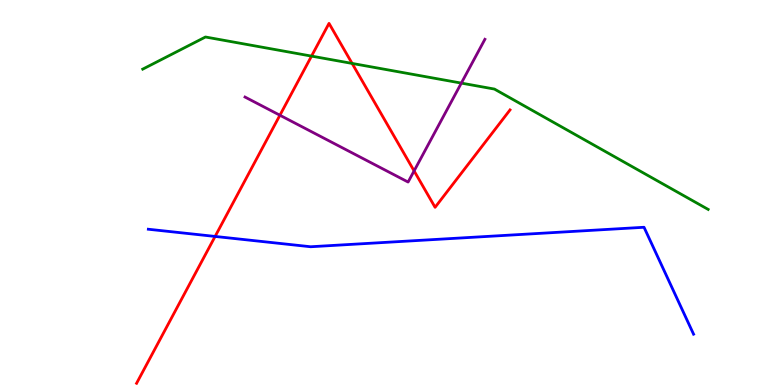[{'lines': ['blue', 'red'], 'intersections': [{'x': 2.78, 'y': 3.86}]}, {'lines': ['green', 'red'], 'intersections': [{'x': 4.02, 'y': 8.54}, {'x': 4.54, 'y': 8.35}]}, {'lines': ['purple', 'red'], 'intersections': [{'x': 3.61, 'y': 7.01}, {'x': 5.34, 'y': 5.56}]}, {'lines': ['blue', 'green'], 'intersections': []}, {'lines': ['blue', 'purple'], 'intersections': []}, {'lines': ['green', 'purple'], 'intersections': [{'x': 5.95, 'y': 7.84}]}]